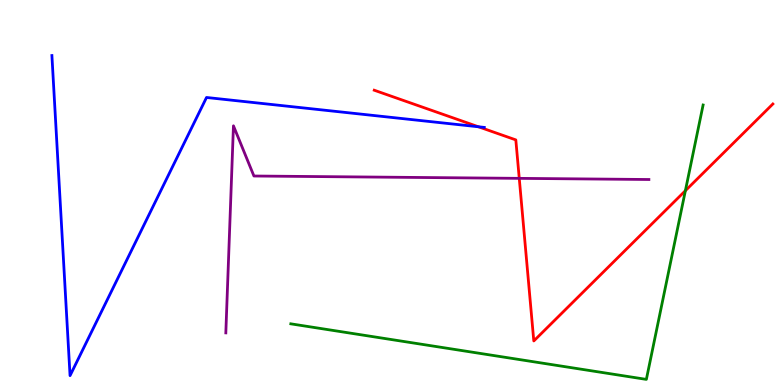[{'lines': ['blue', 'red'], 'intersections': [{'x': 6.17, 'y': 6.71}]}, {'lines': ['green', 'red'], 'intersections': [{'x': 8.84, 'y': 5.05}]}, {'lines': ['purple', 'red'], 'intersections': [{'x': 6.7, 'y': 5.37}]}, {'lines': ['blue', 'green'], 'intersections': []}, {'lines': ['blue', 'purple'], 'intersections': []}, {'lines': ['green', 'purple'], 'intersections': []}]